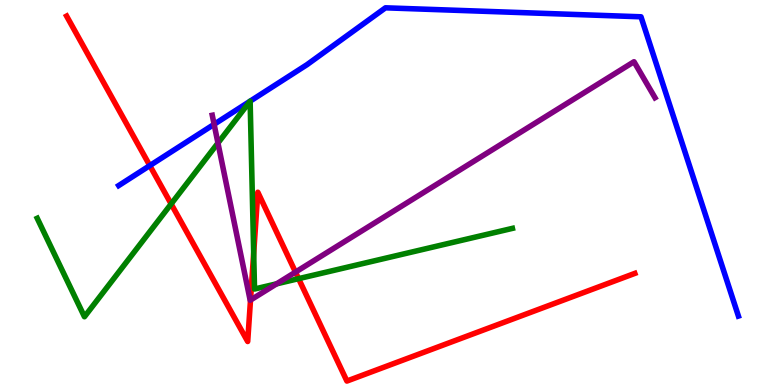[{'lines': ['blue', 'red'], 'intersections': [{'x': 1.93, 'y': 5.7}]}, {'lines': ['green', 'red'], 'intersections': [{'x': 2.21, 'y': 4.7}, {'x': 3.27, 'y': 3.43}, {'x': 3.85, 'y': 2.76}]}, {'lines': ['purple', 'red'], 'intersections': [{'x': 3.23, 'y': 2.21}, {'x': 3.81, 'y': 2.93}]}, {'lines': ['blue', 'green'], 'intersections': [{'x': 3.23, 'y': 7.37}, {'x': 3.23, 'y': 7.37}]}, {'lines': ['blue', 'purple'], 'intersections': [{'x': 2.76, 'y': 6.77}]}, {'lines': ['green', 'purple'], 'intersections': [{'x': 2.81, 'y': 6.28}, {'x': 3.57, 'y': 2.63}]}]